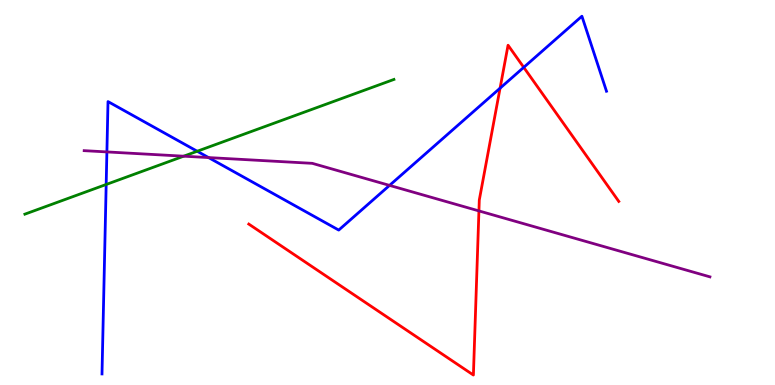[{'lines': ['blue', 'red'], 'intersections': [{'x': 6.45, 'y': 7.71}, {'x': 6.76, 'y': 8.25}]}, {'lines': ['green', 'red'], 'intersections': []}, {'lines': ['purple', 'red'], 'intersections': [{'x': 6.18, 'y': 4.52}]}, {'lines': ['blue', 'green'], 'intersections': [{'x': 1.37, 'y': 5.21}, {'x': 2.54, 'y': 6.07}]}, {'lines': ['blue', 'purple'], 'intersections': [{'x': 1.38, 'y': 6.05}, {'x': 2.69, 'y': 5.91}, {'x': 5.03, 'y': 5.18}]}, {'lines': ['green', 'purple'], 'intersections': [{'x': 2.37, 'y': 5.94}]}]